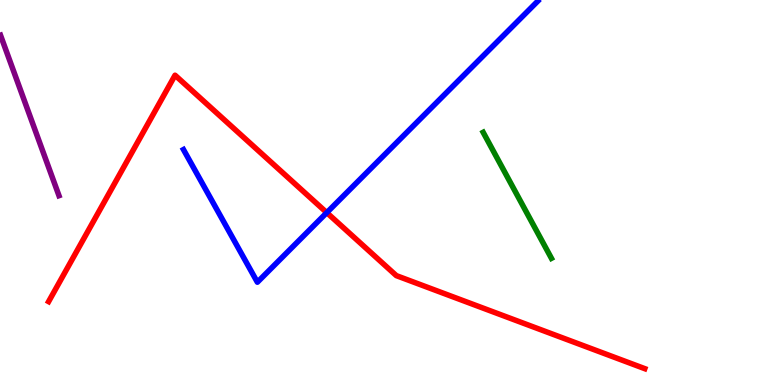[{'lines': ['blue', 'red'], 'intersections': [{'x': 4.22, 'y': 4.48}]}, {'lines': ['green', 'red'], 'intersections': []}, {'lines': ['purple', 'red'], 'intersections': []}, {'lines': ['blue', 'green'], 'intersections': []}, {'lines': ['blue', 'purple'], 'intersections': []}, {'lines': ['green', 'purple'], 'intersections': []}]